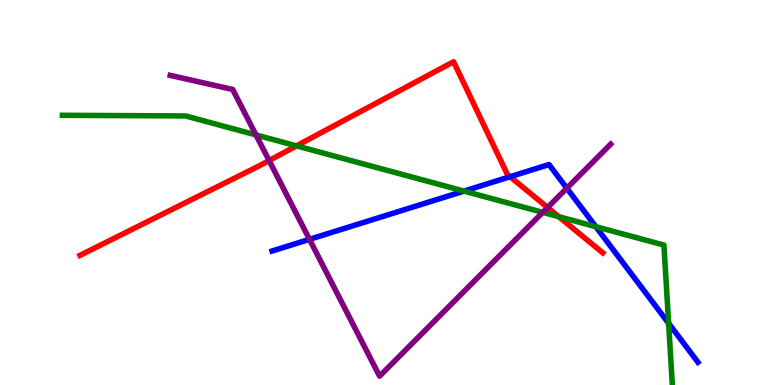[{'lines': ['blue', 'red'], 'intersections': [{'x': 6.58, 'y': 5.41}]}, {'lines': ['green', 'red'], 'intersections': [{'x': 3.83, 'y': 6.21}, {'x': 7.21, 'y': 4.37}]}, {'lines': ['purple', 'red'], 'intersections': [{'x': 3.47, 'y': 5.83}, {'x': 7.07, 'y': 4.61}]}, {'lines': ['blue', 'green'], 'intersections': [{'x': 5.99, 'y': 5.04}, {'x': 7.69, 'y': 4.11}, {'x': 8.63, 'y': 1.6}]}, {'lines': ['blue', 'purple'], 'intersections': [{'x': 3.99, 'y': 3.78}, {'x': 7.31, 'y': 5.11}]}, {'lines': ['green', 'purple'], 'intersections': [{'x': 3.3, 'y': 6.5}, {'x': 7.0, 'y': 4.48}]}]